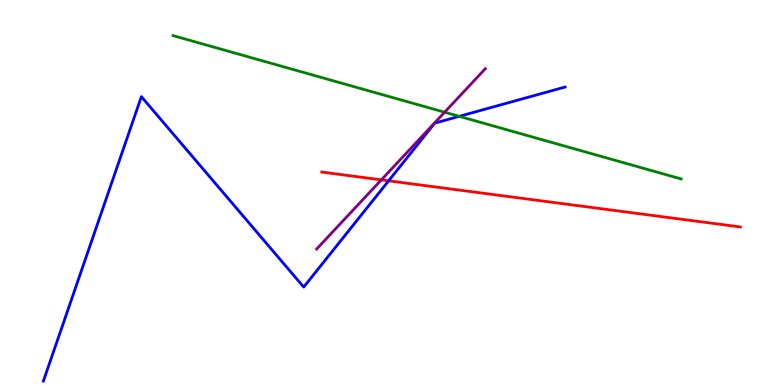[{'lines': ['blue', 'red'], 'intersections': [{'x': 5.01, 'y': 5.3}]}, {'lines': ['green', 'red'], 'intersections': []}, {'lines': ['purple', 'red'], 'intersections': [{'x': 4.92, 'y': 5.33}]}, {'lines': ['blue', 'green'], 'intersections': [{'x': 5.93, 'y': 6.98}]}, {'lines': ['blue', 'purple'], 'intersections': []}, {'lines': ['green', 'purple'], 'intersections': [{'x': 5.74, 'y': 7.09}]}]